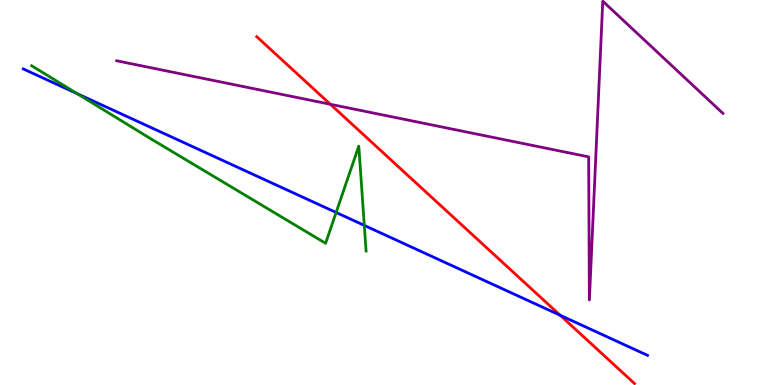[{'lines': ['blue', 'red'], 'intersections': [{'x': 7.23, 'y': 1.81}]}, {'lines': ['green', 'red'], 'intersections': []}, {'lines': ['purple', 'red'], 'intersections': [{'x': 4.26, 'y': 7.29}]}, {'lines': ['blue', 'green'], 'intersections': [{'x': 0.996, 'y': 7.57}, {'x': 4.34, 'y': 4.48}, {'x': 4.7, 'y': 4.15}]}, {'lines': ['blue', 'purple'], 'intersections': []}, {'lines': ['green', 'purple'], 'intersections': []}]